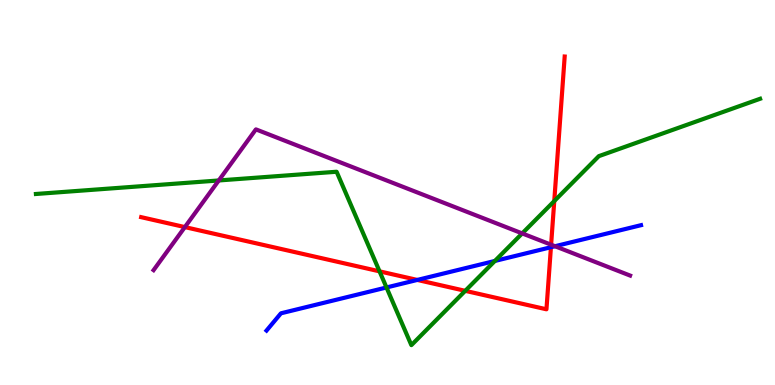[{'lines': ['blue', 'red'], 'intersections': [{'x': 5.38, 'y': 2.73}, {'x': 7.11, 'y': 3.58}]}, {'lines': ['green', 'red'], 'intersections': [{'x': 4.9, 'y': 2.95}, {'x': 6.0, 'y': 2.45}, {'x': 7.15, 'y': 4.78}]}, {'lines': ['purple', 'red'], 'intersections': [{'x': 2.39, 'y': 4.1}, {'x': 7.11, 'y': 3.64}]}, {'lines': ['blue', 'green'], 'intersections': [{'x': 4.99, 'y': 2.53}, {'x': 6.39, 'y': 3.22}]}, {'lines': ['blue', 'purple'], 'intersections': [{'x': 7.16, 'y': 3.6}]}, {'lines': ['green', 'purple'], 'intersections': [{'x': 2.82, 'y': 5.31}, {'x': 6.74, 'y': 3.94}]}]